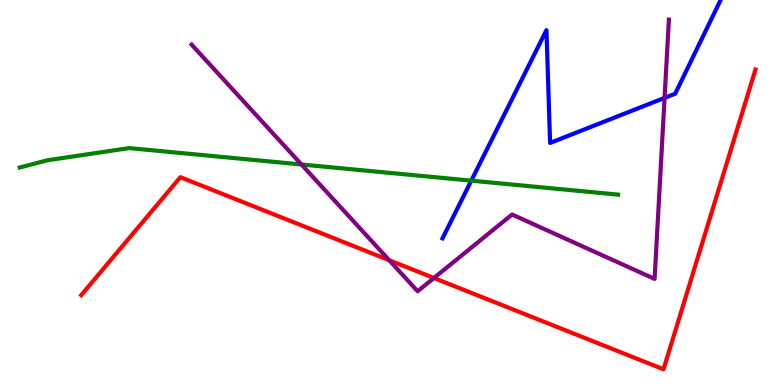[{'lines': ['blue', 'red'], 'intersections': []}, {'lines': ['green', 'red'], 'intersections': []}, {'lines': ['purple', 'red'], 'intersections': [{'x': 5.02, 'y': 3.24}, {'x': 5.6, 'y': 2.78}]}, {'lines': ['blue', 'green'], 'intersections': [{'x': 6.08, 'y': 5.31}]}, {'lines': ['blue', 'purple'], 'intersections': [{'x': 8.58, 'y': 7.46}]}, {'lines': ['green', 'purple'], 'intersections': [{'x': 3.89, 'y': 5.73}]}]